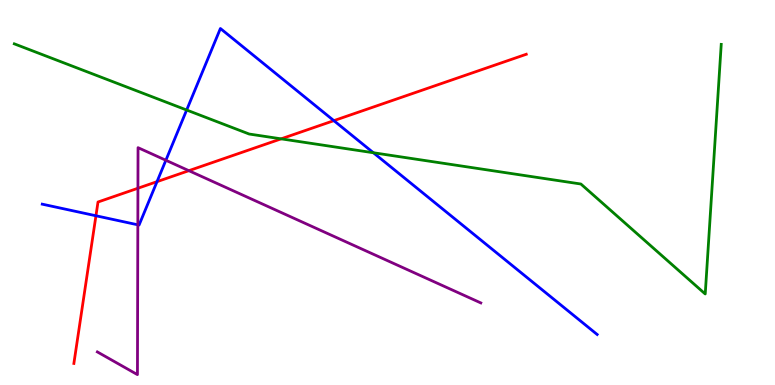[{'lines': ['blue', 'red'], 'intersections': [{'x': 1.24, 'y': 4.4}, {'x': 2.03, 'y': 5.28}, {'x': 4.31, 'y': 6.87}]}, {'lines': ['green', 'red'], 'intersections': [{'x': 3.63, 'y': 6.39}]}, {'lines': ['purple', 'red'], 'intersections': [{'x': 1.78, 'y': 5.11}, {'x': 2.44, 'y': 5.57}]}, {'lines': ['blue', 'green'], 'intersections': [{'x': 2.41, 'y': 7.14}, {'x': 4.82, 'y': 6.03}]}, {'lines': ['blue', 'purple'], 'intersections': [{'x': 1.78, 'y': 4.16}, {'x': 2.14, 'y': 5.84}]}, {'lines': ['green', 'purple'], 'intersections': []}]